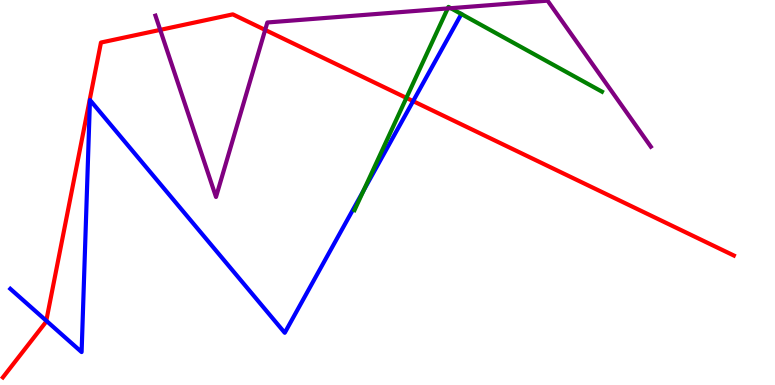[{'lines': ['blue', 'red'], 'intersections': [{'x': 0.597, 'y': 1.67}, {'x': 5.33, 'y': 7.37}]}, {'lines': ['green', 'red'], 'intersections': [{'x': 5.24, 'y': 7.46}]}, {'lines': ['purple', 'red'], 'intersections': [{'x': 2.07, 'y': 9.22}, {'x': 3.42, 'y': 9.22}]}, {'lines': ['blue', 'green'], 'intersections': [{'x': 4.69, 'y': 5.05}]}, {'lines': ['blue', 'purple'], 'intersections': []}, {'lines': ['green', 'purple'], 'intersections': [{'x': 5.78, 'y': 9.78}, {'x': 5.82, 'y': 9.79}]}]